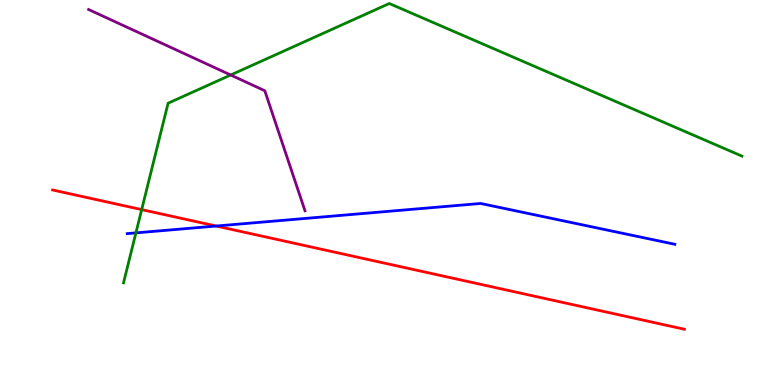[{'lines': ['blue', 'red'], 'intersections': [{'x': 2.79, 'y': 4.13}]}, {'lines': ['green', 'red'], 'intersections': [{'x': 1.83, 'y': 4.56}]}, {'lines': ['purple', 'red'], 'intersections': []}, {'lines': ['blue', 'green'], 'intersections': [{'x': 1.75, 'y': 3.95}]}, {'lines': ['blue', 'purple'], 'intersections': []}, {'lines': ['green', 'purple'], 'intersections': [{'x': 2.98, 'y': 8.05}]}]